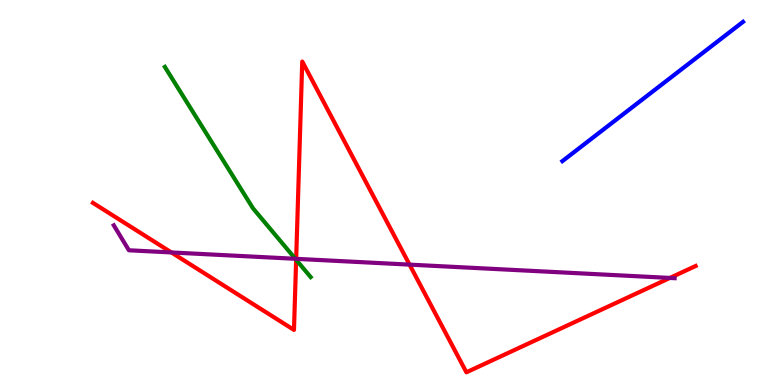[{'lines': ['blue', 'red'], 'intersections': []}, {'lines': ['green', 'red'], 'intersections': [{'x': 3.82, 'y': 3.25}]}, {'lines': ['purple', 'red'], 'intersections': [{'x': 2.21, 'y': 3.44}, {'x': 3.82, 'y': 3.28}, {'x': 5.28, 'y': 3.13}, {'x': 8.64, 'y': 2.78}]}, {'lines': ['blue', 'green'], 'intersections': []}, {'lines': ['blue', 'purple'], 'intersections': []}, {'lines': ['green', 'purple'], 'intersections': [{'x': 3.81, 'y': 3.28}]}]